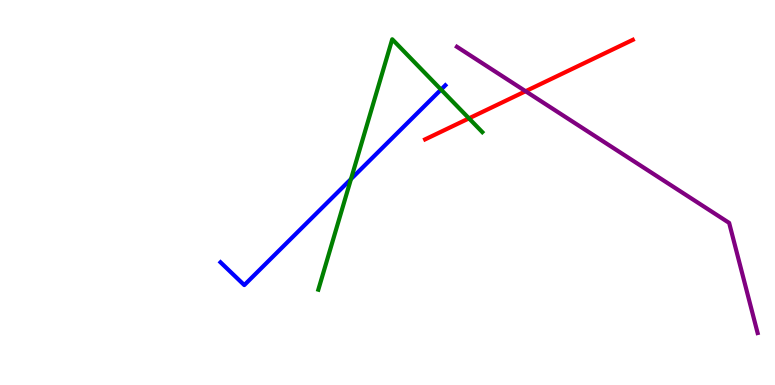[{'lines': ['blue', 'red'], 'intersections': []}, {'lines': ['green', 'red'], 'intersections': [{'x': 6.05, 'y': 6.93}]}, {'lines': ['purple', 'red'], 'intersections': [{'x': 6.78, 'y': 7.63}]}, {'lines': ['blue', 'green'], 'intersections': [{'x': 4.53, 'y': 5.35}, {'x': 5.69, 'y': 7.67}]}, {'lines': ['blue', 'purple'], 'intersections': []}, {'lines': ['green', 'purple'], 'intersections': []}]